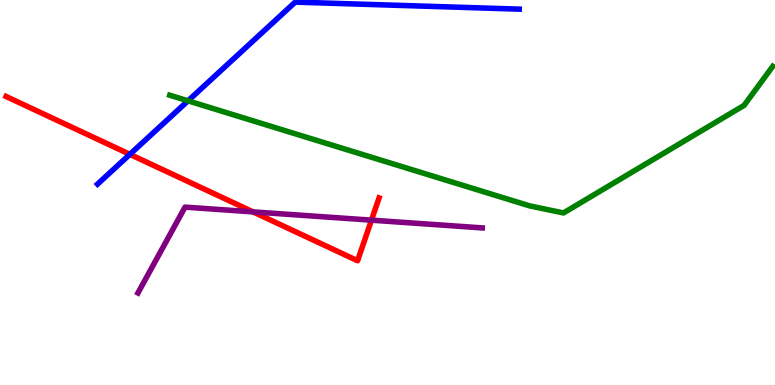[{'lines': ['blue', 'red'], 'intersections': [{'x': 1.68, 'y': 5.99}]}, {'lines': ['green', 'red'], 'intersections': []}, {'lines': ['purple', 'red'], 'intersections': [{'x': 3.26, 'y': 4.5}, {'x': 4.79, 'y': 4.28}]}, {'lines': ['blue', 'green'], 'intersections': [{'x': 2.43, 'y': 7.38}]}, {'lines': ['blue', 'purple'], 'intersections': []}, {'lines': ['green', 'purple'], 'intersections': []}]